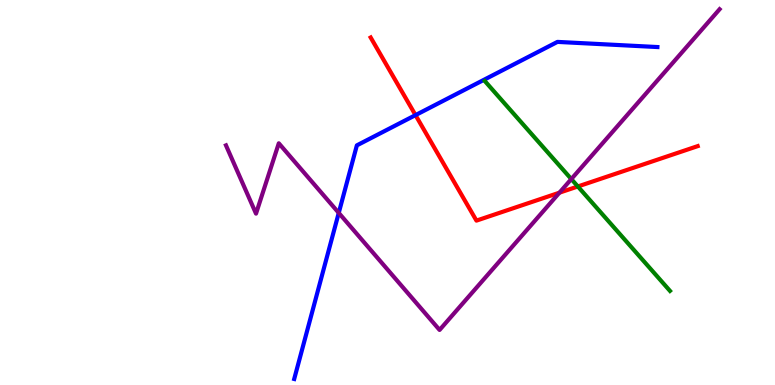[{'lines': ['blue', 'red'], 'intersections': [{'x': 5.36, 'y': 7.01}]}, {'lines': ['green', 'red'], 'intersections': [{'x': 7.46, 'y': 5.16}]}, {'lines': ['purple', 'red'], 'intersections': [{'x': 7.22, 'y': 5.0}]}, {'lines': ['blue', 'green'], 'intersections': []}, {'lines': ['blue', 'purple'], 'intersections': [{'x': 4.37, 'y': 4.47}]}, {'lines': ['green', 'purple'], 'intersections': [{'x': 7.37, 'y': 5.35}]}]